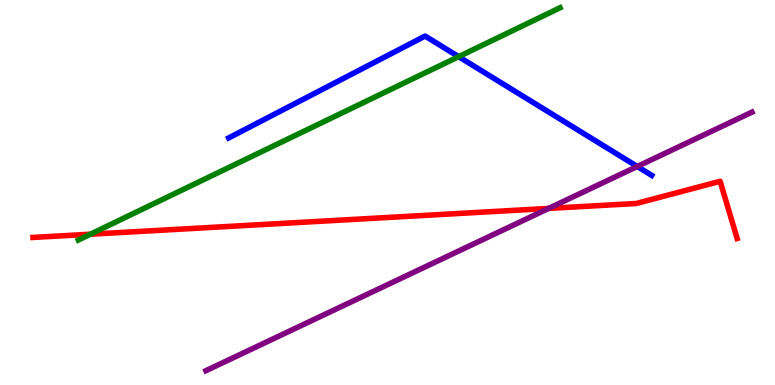[{'lines': ['blue', 'red'], 'intersections': []}, {'lines': ['green', 'red'], 'intersections': [{'x': 1.17, 'y': 3.92}]}, {'lines': ['purple', 'red'], 'intersections': [{'x': 7.08, 'y': 4.59}]}, {'lines': ['blue', 'green'], 'intersections': [{'x': 5.92, 'y': 8.53}]}, {'lines': ['blue', 'purple'], 'intersections': [{'x': 8.22, 'y': 5.68}]}, {'lines': ['green', 'purple'], 'intersections': []}]